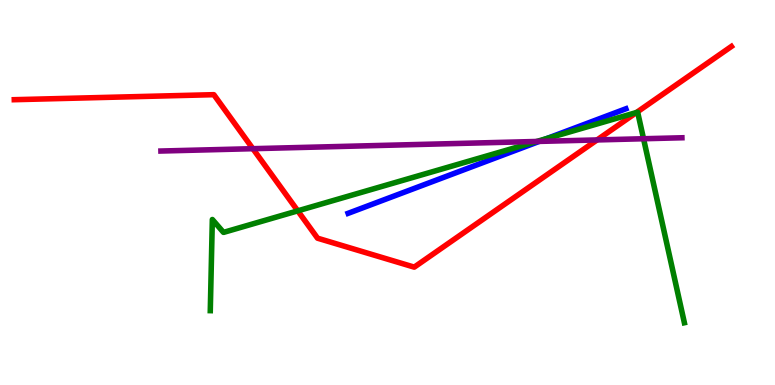[{'lines': ['blue', 'red'], 'intersections': []}, {'lines': ['green', 'red'], 'intersections': [{'x': 3.84, 'y': 4.52}, {'x': 8.21, 'y': 7.08}]}, {'lines': ['purple', 'red'], 'intersections': [{'x': 3.26, 'y': 6.14}, {'x': 7.7, 'y': 6.37}]}, {'lines': ['blue', 'green'], 'intersections': [{'x': 7.06, 'y': 6.4}]}, {'lines': ['blue', 'purple'], 'intersections': [{'x': 6.96, 'y': 6.33}]}, {'lines': ['green', 'purple'], 'intersections': [{'x': 6.93, 'y': 6.33}, {'x': 8.3, 'y': 6.4}]}]